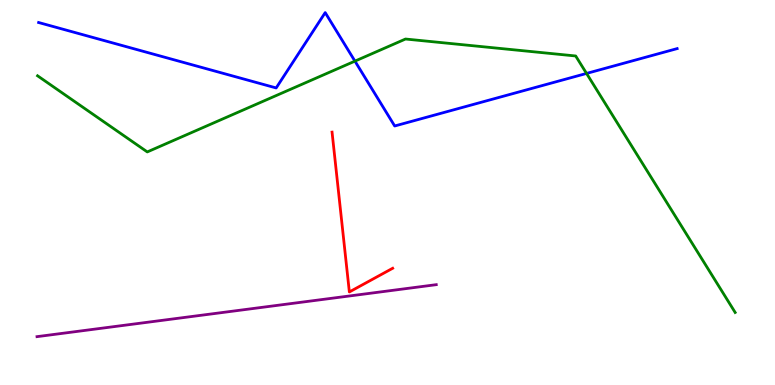[{'lines': ['blue', 'red'], 'intersections': []}, {'lines': ['green', 'red'], 'intersections': []}, {'lines': ['purple', 'red'], 'intersections': []}, {'lines': ['blue', 'green'], 'intersections': [{'x': 4.58, 'y': 8.41}, {'x': 7.57, 'y': 8.09}]}, {'lines': ['blue', 'purple'], 'intersections': []}, {'lines': ['green', 'purple'], 'intersections': []}]